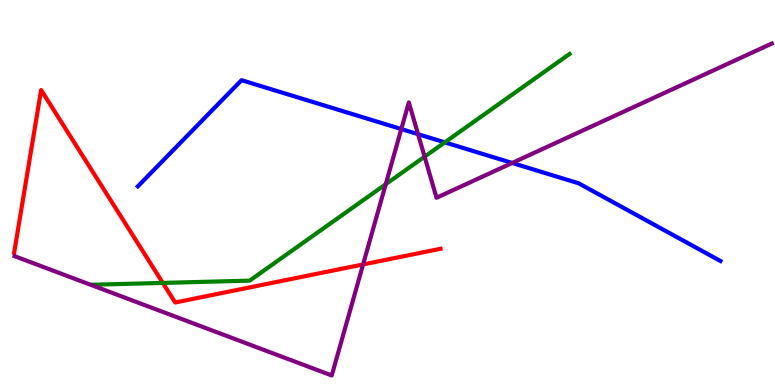[{'lines': ['blue', 'red'], 'intersections': []}, {'lines': ['green', 'red'], 'intersections': [{'x': 2.1, 'y': 2.65}]}, {'lines': ['purple', 'red'], 'intersections': [{'x': 4.69, 'y': 3.13}]}, {'lines': ['blue', 'green'], 'intersections': [{'x': 5.74, 'y': 6.3}]}, {'lines': ['blue', 'purple'], 'intersections': [{'x': 5.18, 'y': 6.65}, {'x': 5.39, 'y': 6.51}, {'x': 6.61, 'y': 5.77}]}, {'lines': ['green', 'purple'], 'intersections': [{'x': 4.98, 'y': 5.22}, {'x': 5.48, 'y': 5.93}]}]